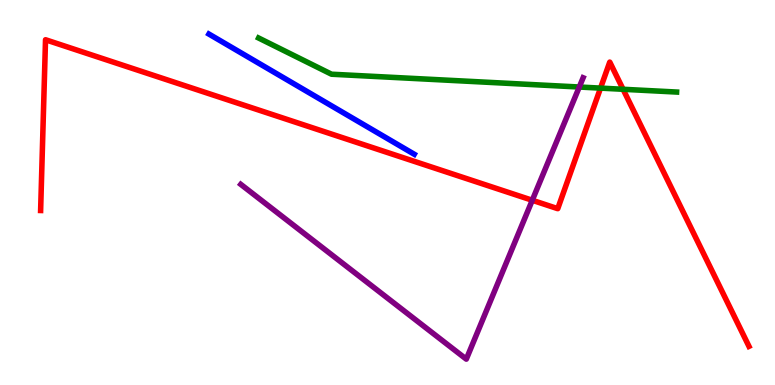[{'lines': ['blue', 'red'], 'intersections': []}, {'lines': ['green', 'red'], 'intersections': [{'x': 7.75, 'y': 7.71}, {'x': 8.04, 'y': 7.68}]}, {'lines': ['purple', 'red'], 'intersections': [{'x': 6.87, 'y': 4.8}]}, {'lines': ['blue', 'green'], 'intersections': []}, {'lines': ['blue', 'purple'], 'intersections': []}, {'lines': ['green', 'purple'], 'intersections': [{'x': 7.47, 'y': 7.74}]}]